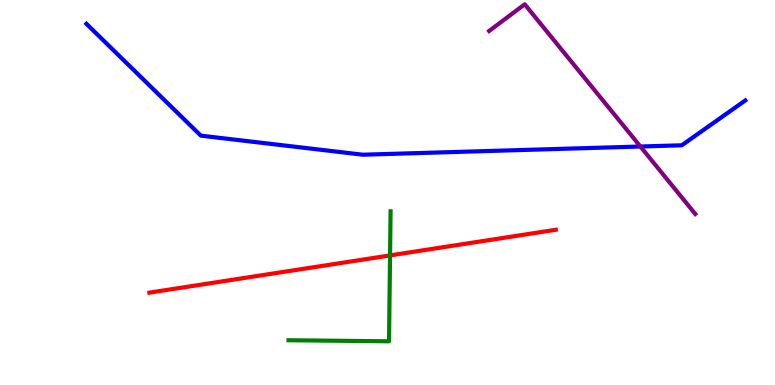[{'lines': ['blue', 'red'], 'intersections': []}, {'lines': ['green', 'red'], 'intersections': [{'x': 5.03, 'y': 3.37}]}, {'lines': ['purple', 'red'], 'intersections': []}, {'lines': ['blue', 'green'], 'intersections': []}, {'lines': ['blue', 'purple'], 'intersections': [{'x': 8.26, 'y': 6.19}]}, {'lines': ['green', 'purple'], 'intersections': []}]